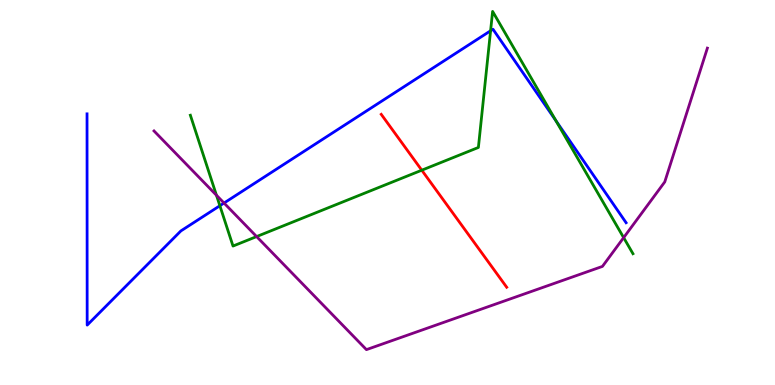[{'lines': ['blue', 'red'], 'intersections': []}, {'lines': ['green', 'red'], 'intersections': [{'x': 5.44, 'y': 5.58}]}, {'lines': ['purple', 'red'], 'intersections': []}, {'lines': ['blue', 'green'], 'intersections': [{'x': 2.84, 'y': 4.66}, {'x': 6.33, 'y': 9.2}, {'x': 7.17, 'y': 6.86}]}, {'lines': ['blue', 'purple'], 'intersections': [{'x': 2.89, 'y': 4.73}]}, {'lines': ['green', 'purple'], 'intersections': [{'x': 2.79, 'y': 4.93}, {'x': 3.31, 'y': 3.86}, {'x': 8.05, 'y': 3.83}]}]